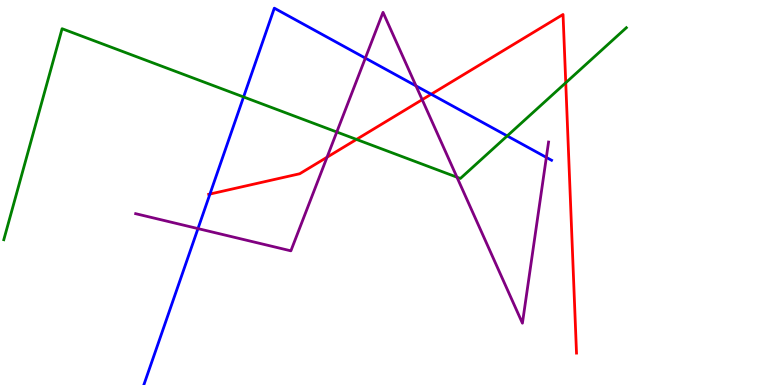[{'lines': ['blue', 'red'], 'intersections': [{'x': 2.71, 'y': 4.96}, {'x': 5.56, 'y': 7.55}]}, {'lines': ['green', 'red'], 'intersections': [{'x': 4.6, 'y': 6.38}, {'x': 7.3, 'y': 7.85}]}, {'lines': ['purple', 'red'], 'intersections': [{'x': 4.22, 'y': 5.92}, {'x': 5.45, 'y': 7.41}]}, {'lines': ['blue', 'green'], 'intersections': [{'x': 3.14, 'y': 7.48}, {'x': 6.54, 'y': 6.47}]}, {'lines': ['blue', 'purple'], 'intersections': [{'x': 2.55, 'y': 4.06}, {'x': 4.71, 'y': 8.49}, {'x': 5.37, 'y': 7.77}, {'x': 7.05, 'y': 5.91}]}, {'lines': ['green', 'purple'], 'intersections': [{'x': 4.35, 'y': 6.57}, {'x': 5.9, 'y': 5.4}]}]